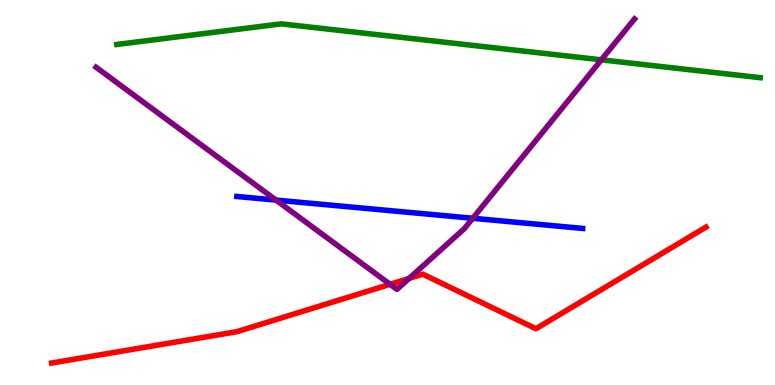[{'lines': ['blue', 'red'], 'intersections': []}, {'lines': ['green', 'red'], 'intersections': []}, {'lines': ['purple', 'red'], 'intersections': [{'x': 5.03, 'y': 2.62}, {'x': 5.28, 'y': 2.77}]}, {'lines': ['blue', 'green'], 'intersections': []}, {'lines': ['blue', 'purple'], 'intersections': [{'x': 3.56, 'y': 4.8}, {'x': 6.1, 'y': 4.33}]}, {'lines': ['green', 'purple'], 'intersections': [{'x': 7.76, 'y': 8.45}]}]